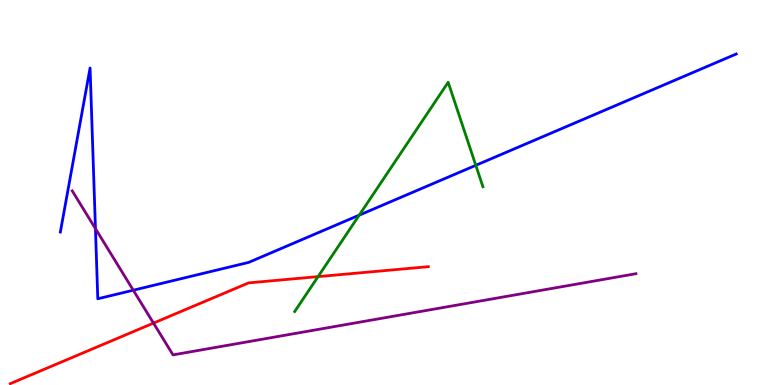[{'lines': ['blue', 'red'], 'intersections': []}, {'lines': ['green', 'red'], 'intersections': [{'x': 4.1, 'y': 2.82}]}, {'lines': ['purple', 'red'], 'intersections': [{'x': 1.98, 'y': 1.61}]}, {'lines': ['blue', 'green'], 'intersections': [{'x': 4.64, 'y': 4.41}, {'x': 6.14, 'y': 5.71}]}, {'lines': ['blue', 'purple'], 'intersections': [{'x': 1.23, 'y': 4.06}, {'x': 1.72, 'y': 2.46}]}, {'lines': ['green', 'purple'], 'intersections': []}]